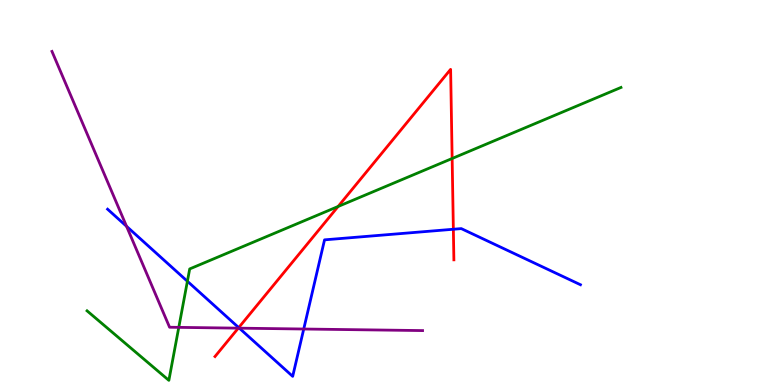[{'lines': ['blue', 'red'], 'intersections': [{'x': 3.08, 'y': 1.49}, {'x': 5.85, 'y': 4.05}]}, {'lines': ['green', 'red'], 'intersections': [{'x': 4.36, 'y': 4.64}, {'x': 5.83, 'y': 5.88}]}, {'lines': ['purple', 'red'], 'intersections': [{'x': 3.07, 'y': 1.48}]}, {'lines': ['blue', 'green'], 'intersections': [{'x': 2.42, 'y': 2.69}]}, {'lines': ['blue', 'purple'], 'intersections': [{'x': 1.63, 'y': 4.12}, {'x': 3.09, 'y': 1.48}, {'x': 3.92, 'y': 1.45}]}, {'lines': ['green', 'purple'], 'intersections': [{'x': 2.31, 'y': 1.5}]}]